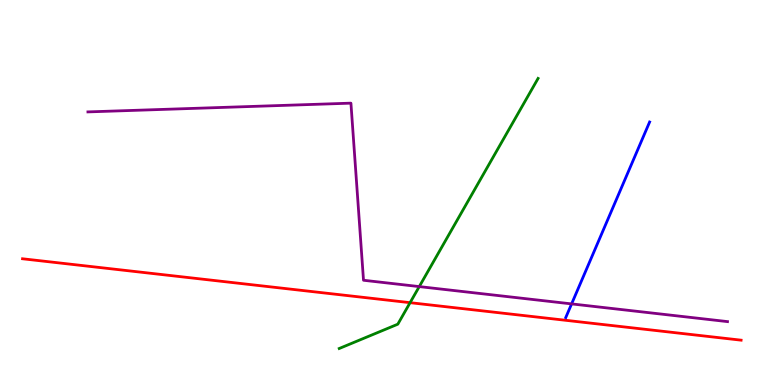[{'lines': ['blue', 'red'], 'intersections': []}, {'lines': ['green', 'red'], 'intersections': [{'x': 5.29, 'y': 2.14}]}, {'lines': ['purple', 'red'], 'intersections': []}, {'lines': ['blue', 'green'], 'intersections': []}, {'lines': ['blue', 'purple'], 'intersections': [{'x': 7.38, 'y': 2.11}]}, {'lines': ['green', 'purple'], 'intersections': [{'x': 5.41, 'y': 2.56}]}]